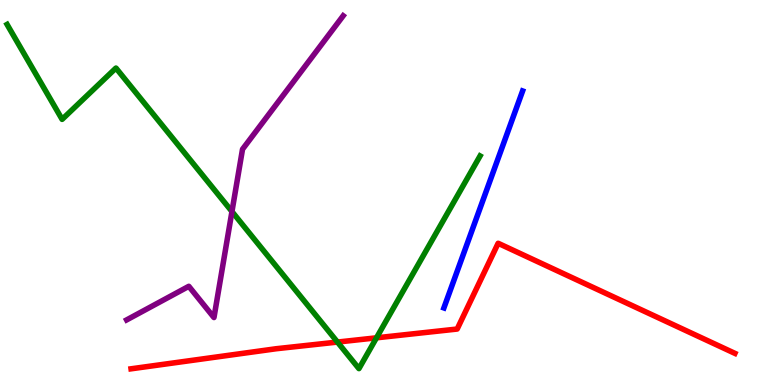[{'lines': ['blue', 'red'], 'intersections': []}, {'lines': ['green', 'red'], 'intersections': [{'x': 4.35, 'y': 1.12}, {'x': 4.86, 'y': 1.23}]}, {'lines': ['purple', 'red'], 'intersections': []}, {'lines': ['blue', 'green'], 'intersections': []}, {'lines': ['blue', 'purple'], 'intersections': []}, {'lines': ['green', 'purple'], 'intersections': [{'x': 2.99, 'y': 4.51}]}]